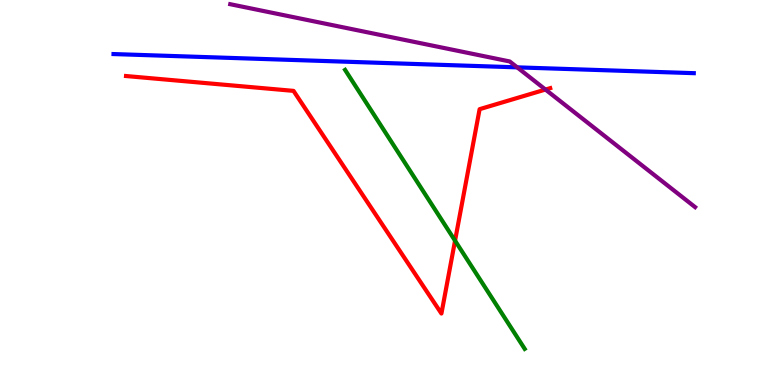[{'lines': ['blue', 'red'], 'intersections': []}, {'lines': ['green', 'red'], 'intersections': [{'x': 5.87, 'y': 3.75}]}, {'lines': ['purple', 'red'], 'intersections': [{'x': 7.04, 'y': 7.67}]}, {'lines': ['blue', 'green'], 'intersections': []}, {'lines': ['blue', 'purple'], 'intersections': [{'x': 6.67, 'y': 8.25}]}, {'lines': ['green', 'purple'], 'intersections': []}]